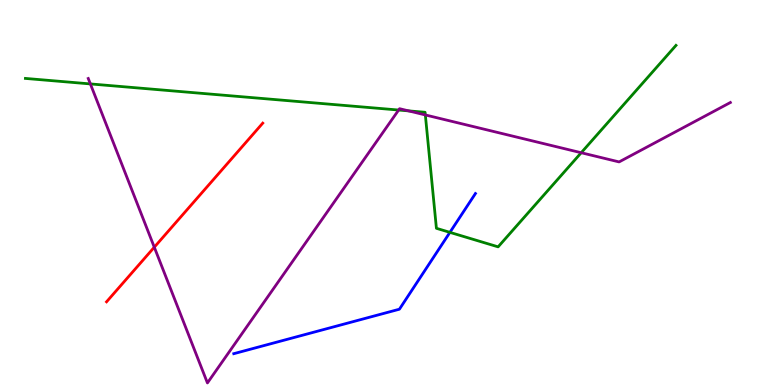[{'lines': ['blue', 'red'], 'intersections': []}, {'lines': ['green', 'red'], 'intersections': []}, {'lines': ['purple', 'red'], 'intersections': [{'x': 1.99, 'y': 3.58}]}, {'lines': ['blue', 'green'], 'intersections': [{'x': 5.81, 'y': 3.96}]}, {'lines': ['blue', 'purple'], 'intersections': []}, {'lines': ['green', 'purple'], 'intersections': [{'x': 1.17, 'y': 7.82}, {'x': 5.14, 'y': 7.14}, {'x': 5.27, 'y': 7.12}, {'x': 5.49, 'y': 7.01}, {'x': 7.5, 'y': 6.03}]}]